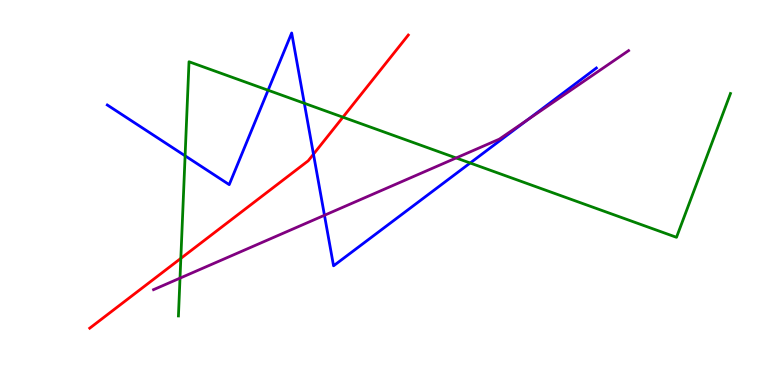[{'lines': ['blue', 'red'], 'intersections': [{'x': 4.04, 'y': 6.0}]}, {'lines': ['green', 'red'], 'intersections': [{'x': 2.33, 'y': 3.29}, {'x': 4.42, 'y': 6.96}]}, {'lines': ['purple', 'red'], 'intersections': []}, {'lines': ['blue', 'green'], 'intersections': [{'x': 2.39, 'y': 5.95}, {'x': 3.46, 'y': 7.66}, {'x': 3.93, 'y': 7.32}, {'x': 6.07, 'y': 5.77}]}, {'lines': ['blue', 'purple'], 'intersections': [{'x': 4.19, 'y': 4.41}, {'x': 6.81, 'y': 6.89}]}, {'lines': ['green', 'purple'], 'intersections': [{'x': 2.32, 'y': 2.78}, {'x': 5.89, 'y': 5.9}]}]